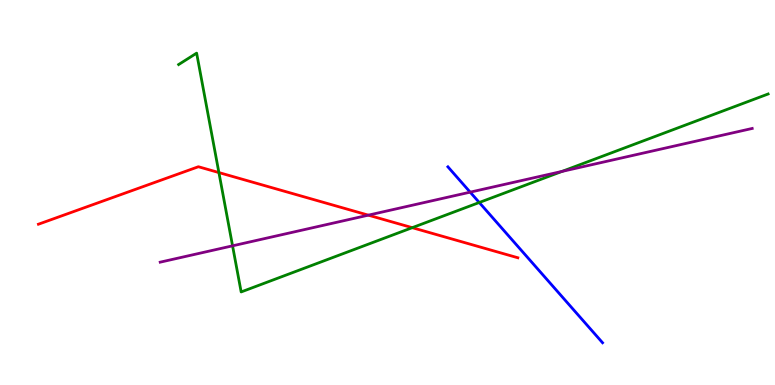[{'lines': ['blue', 'red'], 'intersections': []}, {'lines': ['green', 'red'], 'intersections': [{'x': 2.82, 'y': 5.52}, {'x': 5.32, 'y': 4.09}]}, {'lines': ['purple', 'red'], 'intersections': [{'x': 4.75, 'y': 4.41}]}, {'lines': ['blue', 'green'], 'intersections': [{'x': 6.18, 'y': 4.74}]}, {'lines': ['blue', 'purple'], 'intersections': [{'x': 6.07, 'y': 5.01}]}, {'lines': ['green', 'purple'], 'intersections': [{'x': 3.0, 'y': 3.61}, {'x': 7.25, 'y': 5.55}]}]